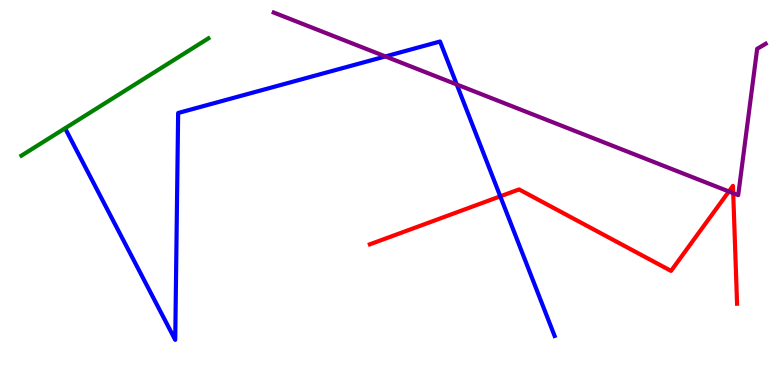[{'lines': ['blue', 'red'], 'intersections': [{'x': 6.46, 'y': 4.9}]}, {'lines': ['green', 'red'], 'intersections': []}, {'lines': ['purple', 'red'], 'intersections': [{'x': 9.4, 'y': 5.03}, {'x': 9.46, 'y': 4.98}]}, {'lines': ['blue', 'green'], 'intersections': []}, {'lines': ['blue', 'purple'], 'intersections': [{'x': 4.97, 'y': 8.53}, {'x': 5.89, 'y': 7.81}]}, {'lines': ['green', 'purple'], 'intersections': []}]